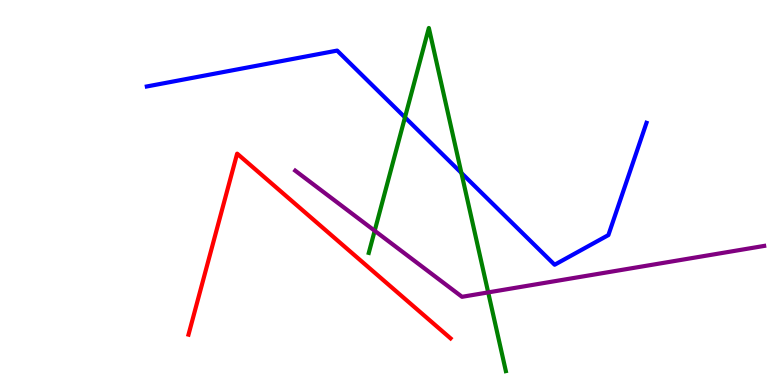[{'lines': ['blue', 'red'], 'intersections': []}, {'lines': ['green', 'red'], 'intersections': []}, {'lines': ['purple', 'red'], 'intersections': []}, {'lines': ['blue', 'green'], 'intersections': [{'x': 5.23, 'y': 6.95}, {'x': 5.95, 'y': 5.51}]}, {'lines': ['blue', 'purple'], 'intersections': []}, {'lines': ['green', 'purple'], 'intersections': [{'x': 4.83, 'y': 4.01}, {'x': 6.3, 'y': 2.41}]}]